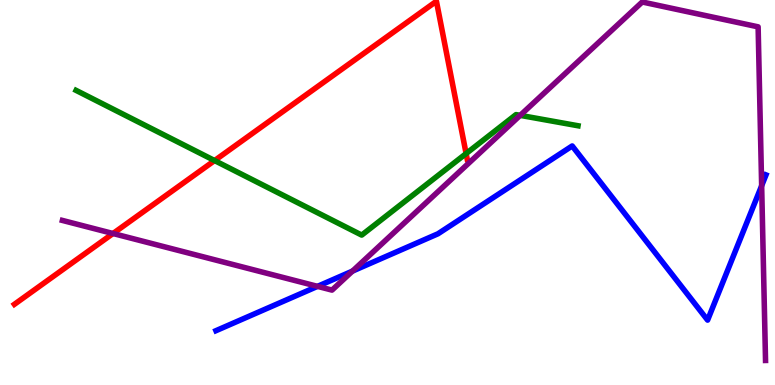[{'lines': ['blue', 'red'], 'intersections': []}, {'lines': ['green', 'red'], 'intersections': [{'x': 2.77, 'y': 5.83}, {'x': 6.01, 'y': 6.01}]}, {'lines': ['purple', 'red'], 'intersections': [{'x': 1.46, 'y': 3.93}]}, {'lines': ['blue', 'green'], 'intersections': []}, {'lines': ['blue', 'purple'], 'intersections': [{'x': 4.1, 'y': 2.56}, {'x': 4.55, 'y': 2.96}, {'x': 9.83, 'y': 5.18}]}, {'lines': ['green', 'purple'], 'intersections': [{'x': 6.71, 'y': 7.0}]}]